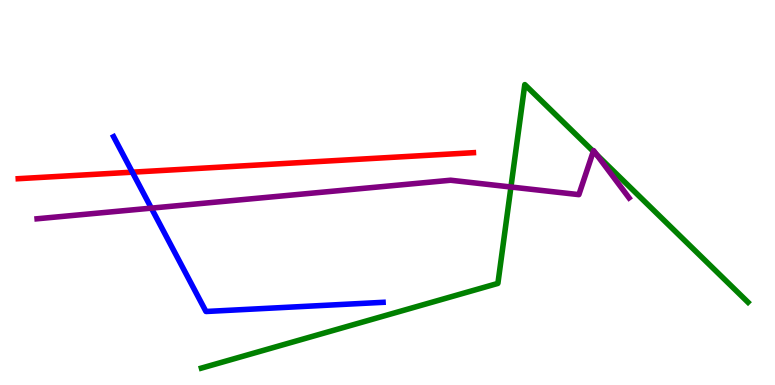[{'lines': ['blue', 'red'], 'intersections': [{'x': 1.71, 'y': 5.53}]}, {'lines': ['green', 'red'], 'intersections': []}, {'lines': ['purple', 'red'], 'intersections': []}, {'lines': ['blue', 'green'], 'intersections': []}, {'lines': ['blue', 'purple'], 'intersections': [{'x': 1.95, 'y': 4.59}]}, {'lines': ['green', 'purple'], 'intersections': [{'x': 6.59, 'y': 5.14}, {'x': 7.66, 'y': 6.07}, {'x': 7.7, 'y': 5.98}]}]